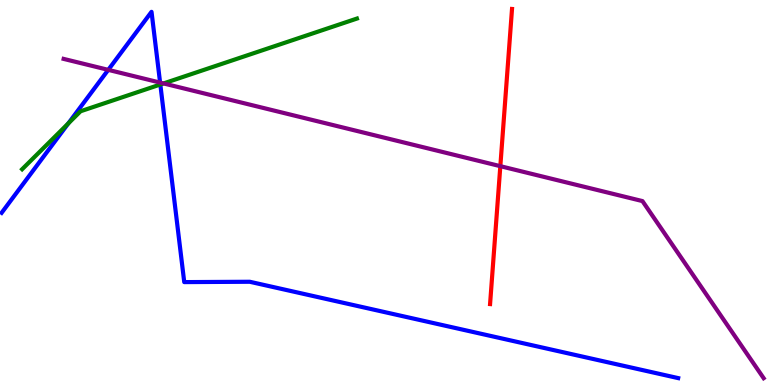[{'lines': ['blue', 'red'], 'intersections': []}, {'lines': ['green', 'red'], 'intersections': []}, {'lines': ['purple', 'red'], 'intersections': [{'x': 6.46, 'y': 5.68}]}, {'lines': ['blue', 'green'], 'intersections': [{'x': 0.881, 'y': 6.79}, {'x': 2.07, 'y': 7.8}]}, {'lines': ['blue', 'purple'], 'intersections': [{'x': 1.4, 'y': 8.19}, {'x': 2.07, 'y': 7.85}]}, {'lines': ['green', 'purple'], 'intersections': [{'x': 2.11, 'y': 7.83}]}]